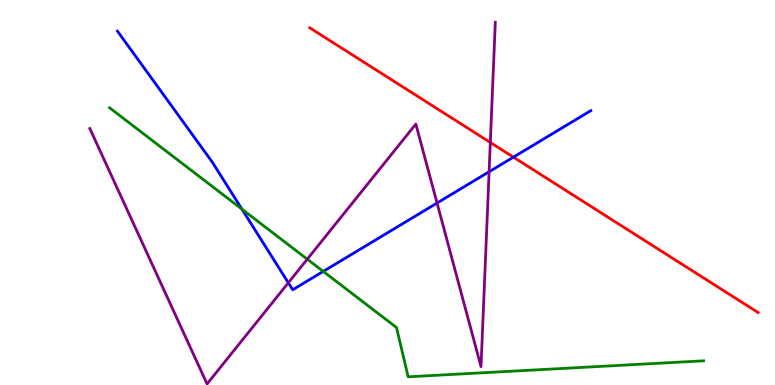[{'lines': ['blue', 'red'], 'intersections': [{'x': 6.62, 'y': 5.92}]}, {'lines': ['green', 'red'], 'intersections': []}, {'lines': ['purple', 'red'], 'intersections': [{'x': 6.33, 'y': 6.3}]}, {'lines': ['blue', 'green'], 'intersections': [{'x': 3.12, 'y': 4.57}, {'x': 4.17, 'y': 2.95}]}, {'lines': ['blue', 'purple'], 'intersections': [{'x': 3.72, 'y': 2.65}, {'x': 5.64, 'y': 4.73}, {'x': 6.31, 'y': 5.54}]}, {'lines': ['green', 'purple'], 'intersections': [{'x': 3.96, 'y': 3.27}]}]